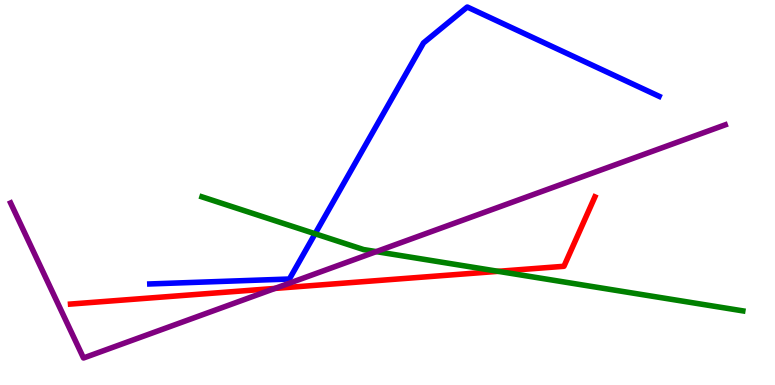[{'lines': ['blue', 'red'], 'intersections': []}, {'lines': ['green', 'red'], 'intersections': [{'x': 6.43, 'y': 2.95}]}, {'lines': ['purple', 'red'], 'intersections': [{'x': 3.55, 'y': 2.51}]}, {'lines': ['blue', 'green'], 'intersections': [{'x': 4.07, 'y': 3.93}]}, {'lines': ['blue', 'purple'], 'intersections': []}, {'lines': ['green', 'purple'], 'intersections': [{'x': 4.85, 'y': 3.46}]}]